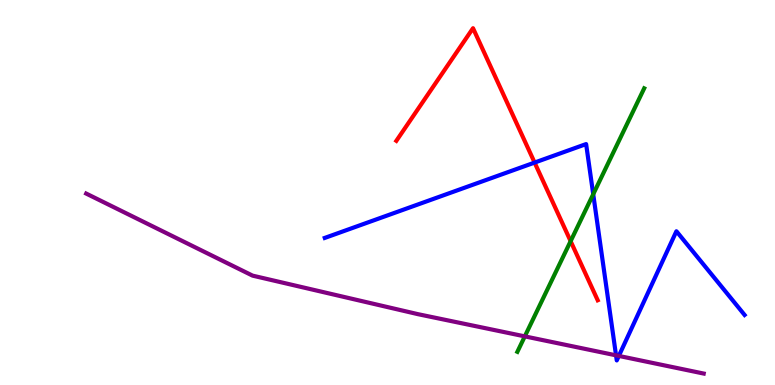[{'lines': ['blue', 'red'], 'intersections': [{'x': 6.9, 'y': 5.78}]}, {'lines': ['green', 'red'], 'intersections': [{'x': 7.36, 'y': 3.74}]}, {'lines': ['purple', 'red'], 'intersections': []}, {'lines': ['blue', 'green'], 'intersections': [{'x': 7.65, 'y': 4.96}]}, {'lines': ['blue', 'purple'], 'intersections': [{'x': 7.95, 'y': 0.77}, {'x': 7.99, 'y': 0.755}]}, {'lines': ['green', 'purple'], 'intersections': [{'x': 6.77, 'y': 1.26}]}]